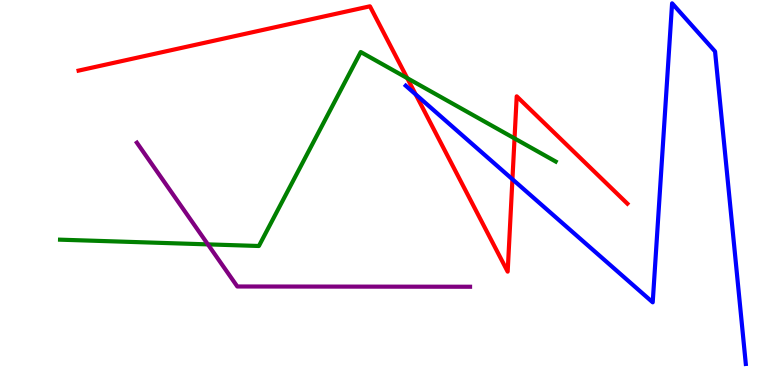[{'lines': ['blue', 'red'], 'intersections': [{'x': 5.36, 'y': 7.55}, {'x': 6.61, 'y': 5.34}]}, {'lines': ['green', 'red'], 'intersections': [{'x': 5.25, 'y': 7.97}, {'x': 6.64, 'y': 6.4}]}, {'lines': ['purple', 'red'], 'intersections': []}, {'lines': ['blue', 'green'], 'intersections': []}, {'lines': ['blue', 'purple'], 'intersections': []}, {'lines': ['green', 'purple'], 'intersections': [{'x': 2.68, 'y': 3.65}]}]